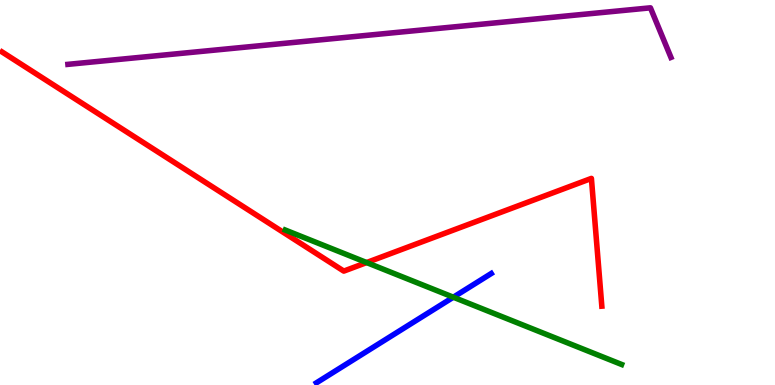[{'lines': ['blue', 'red'], 'intersections': []}, {'lines': ['green', 'red'], 'intersections': [{'x': 4.73, 'y': 3.18}]}, {'lines': ['purple', 'red'], 'intersections': []}, {'lines': ['blue', 'green'], 'intersections': [{'x': 5.85, 'y': 2.28}]}, {'lines': ['blue', 'purple'], 'intersections': []}, {'lines': ['green', 'purple'], 'intersections': []}]